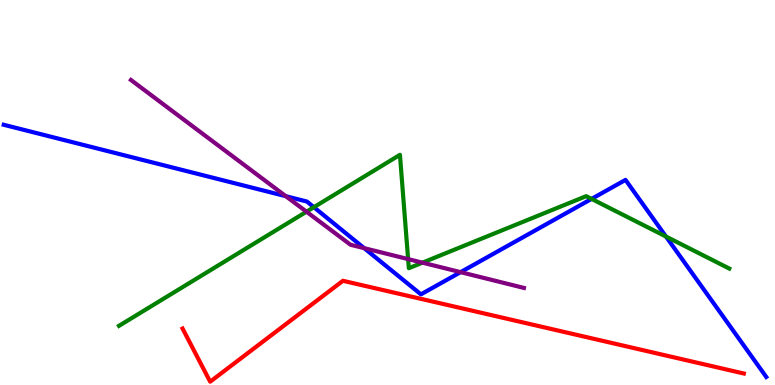[{'lines': ['blue', 'red'], 'intersections': []}, {'lines': ['green', 'red'], 'intersections': []}, {'lines': ['purple', 'red'], 'intersections': []}, {'lines': ['blue', 'green'], 'intersections': [{'x': 4.05, 'y': 4.62}, {'x': 7.63, 'y': 4.83}, {'x': 8.59, 'y': 3.86}]}, {'lines': ['blue', 'purple'], 'intersections': [{'x': 3.69, 'y': 4.9}, {'x': 4.7, 'y': 3.55}, {'x': 5.94, 'y': 2.93}]}, {'lines': ['green', 'purple'], 'intersections': [{'x': 3.95, 'y': 4.5}, {'x': 5.27, 'y': 3.27}, {'x': 5.45, 'y': 3.18}]}]